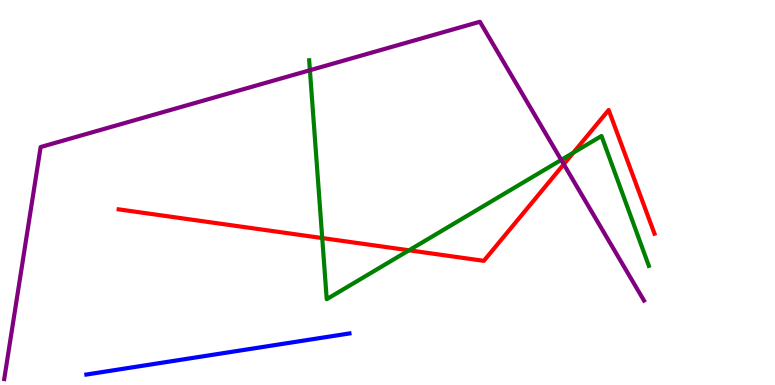[{'lines': ['blue', 'red'], 'intersections': []}, {'lines': ['green', 'red'], 'intersections': [{'x': 4.16, 'y': 3.82}, {'x': 5.28, 'y': 3.5}, {'x': 7.4, 'y': 6.03}]}, {'lines': ['purple', 'red'], 'intersections': [{'x': 7.27, 'y': 5.73}]}, {'lines': ['blue', 'green'], 'intersections': []}, {'lines': ['blue', 'purple'], 'intersections': []}, {'lines': ['green', 'purple'], 'intersections': [{'x': 4.0, 'y': 8.18}, {'x': 7.24, 'y': 5.85}]}]